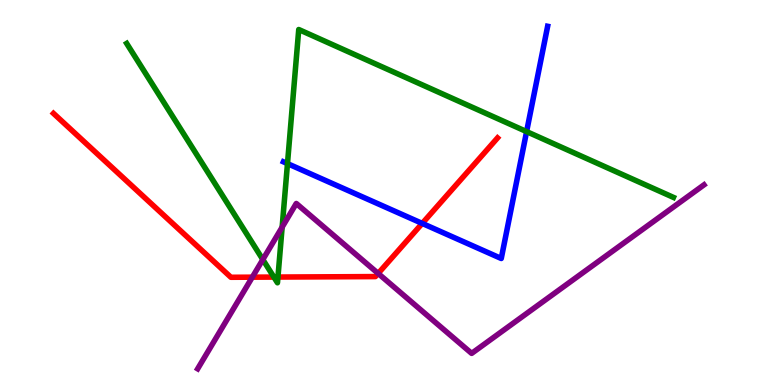[{'lines': ['blue', 'red'], 'intersections': [{'x': 5.45, 'y': 4.2}]}, {'lines': ['green', 'red'], 'intersections': [{'x': 3.53, 'y': 2.8}, {'x': 3.59, 'y': 2.8}]}, {'lines': ['purple', 'red'], 'intersections': [{'x': 3.26, 'y': 2.8}, {'x': 4.88, 'y': 2.9}]}, {'lines': ['blue', 'green'], 'intersections': [{'x': 3.71, 'y': 5.75}, {'x': 6.79, 'y': 6.58}]}, {'lines': ['blue', 'purple'], 'intersections': []}, {'lines': ['green', 'purple'], 'intersections': [{'x': 3.39, 'y': 3.26}, {'x': 3.64, 'y': 4.1}]}]